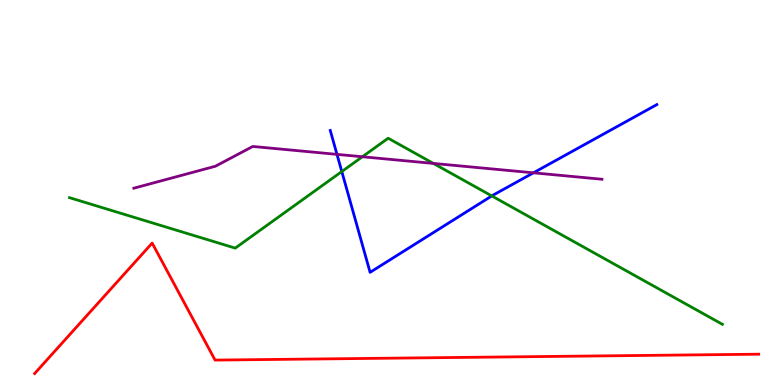[{'lines': ['blue', 'red'], 'intersections': []}, {'lines': ['green', 'red'], 'intersections': []}, {'lines': ['purple', 'red'], 'intersections': []}, {'lines': ['blue', 'green'], 'intersections': [{'x': 4.41, 'y': 5.54}, {'x': 6.35, 'y': 4.91}]}, {'lines': ['blue', 'purple'], 'intersections': [{'x': 4.35, 'y': 5.99}, {'x': 6.88, 'y': 5.51}]}, {'lines': ['green', 'purple'], 'intersections': [{'x': 4.68, 'y': 5.93}, {'x': 5.59, 'y': 5.76}]}]